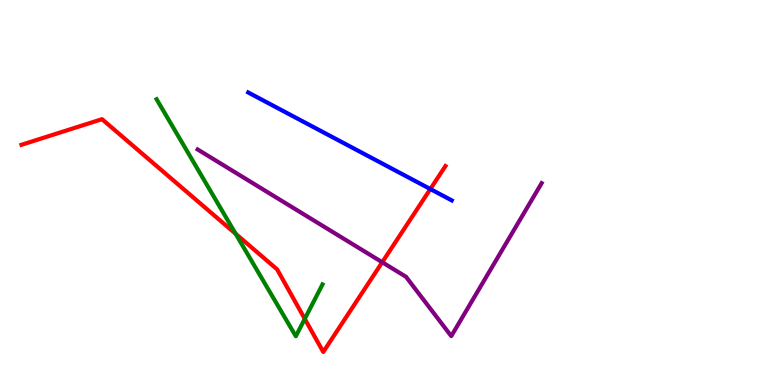[{'lines': ['blue', 'red'], 'intersections': [{'x': 5.55, 'y': 5.09}]}, {'lines': ['green', 'red'], 'intersections': [{'x': 3.04, 'y': 3.93}, {'x': 3.93, 'y': 1.72}]}, {'lines': ['purple', 'red'], 'intersections': [{'x': 4.93, 'y': 3.19}]}, {'lines': ['blue', 'green'], 'intersections': []}, {'lines': ['blue', 'purple'], 'intersections': []}, {'lines': ['green', 'purple'], 'intersections': []}]